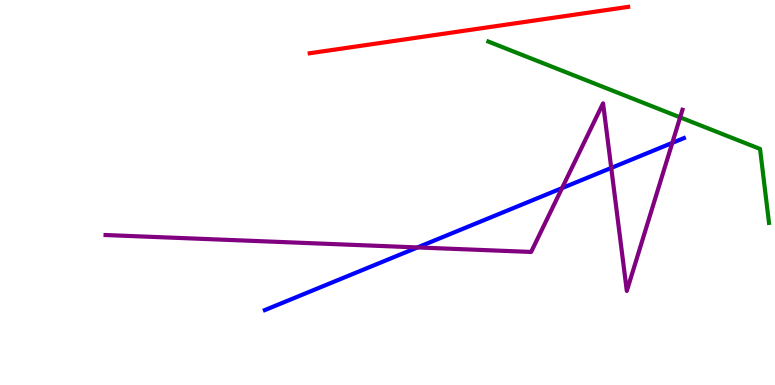[{'lines': ['blue', 'red'], 'intersections': []}, {'lines': ['green', 'red'], 'intersections': []}, {'lines': ['purple', 'red'], 'intersections': []}, {'lines': ['blue', 'green'], 'intersections': []}, {'lines': ['blue', 'purple'], 'intersections': [{'x': 5.39, 'y': 3.57}, {'x': 7.25, 'y': 5.11}, {'x': 7.89, 'y': 5.64}, {'x': 8.67, 'y': 6.29}]}, {'lines': ['green', 'purple'], 'intersections': [{'x': 8.78, 'y': 6.95}]}]